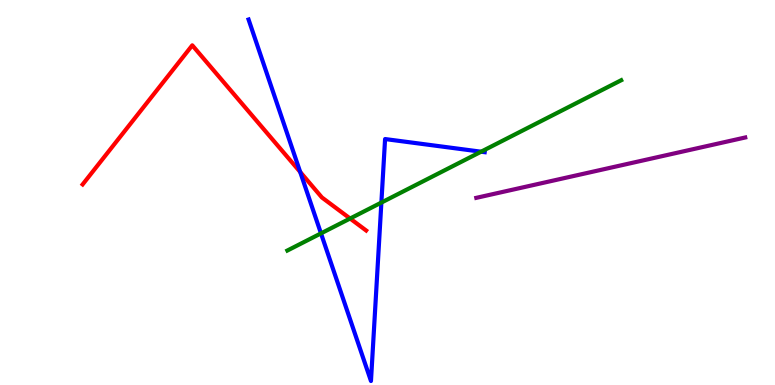[{'lines': ['blue', 'red'], 'intersections': [{'x': 3.87, 'y': 5.53}]}, {'lines': ['green', 'red'], 'intersections': [{'x': 4.52, 'y': 4.32}]}, {'lines': ['purple', 'red'], 'intersections': []}, {'lines': ['blue', 'green'], 'intersections': [{'x': 4.14, 'y': 3.94}, {'x': 4.92, 'y': 4.74}, {'x': 6.21, 'y': 6.06}]}, {'lines': ['blue', 'purple'], 'intersections': []}, {'lines': ['green', 'purple'], 'intersections': []}]